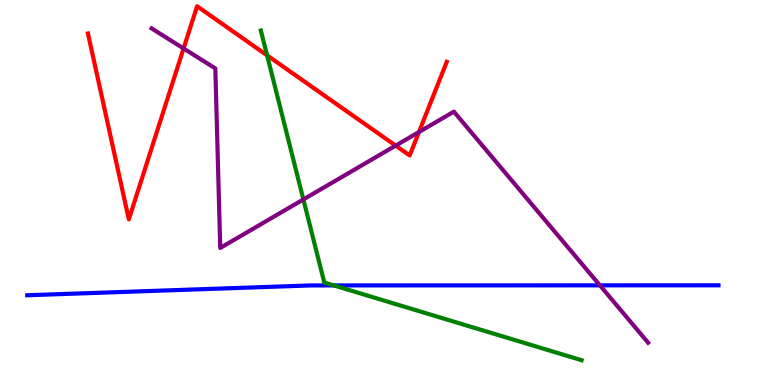[{'lines': ['blue', 'red'], 'intersections': []}, {'lines': ['green', 'red'], 'intersections': [{'x': 3.45, 'y': 8.56}]}, {'lines': ['purple', 'red'], 'intersections': [{'x': 2.37, 'y': 8.74}, {'x': 5.11, 'y': 6.22}, {'x': 5.41, 'y': 6.57}]}, {'lines': ['blue', 'green'], 'intersections': [{'x': 4.31, 'y': 2.59}]}, {'lines': ['blue', 'purple'], 'intersections': [{'x': 7.74, 'y': 2.59}]}, {'lines': ['green', 'purple'], 'intersections': [{'x': 3.91, 'y': 4.82}]}]